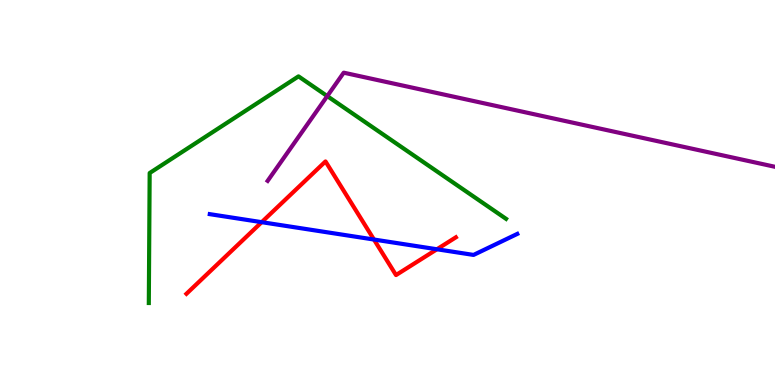[{'lines': ['blue', 'red'], 'intersections': [{'x': 3.38, 'y': 4.23}, {'x': 4.83, 'y': 3.78}, {'x': 5.64, 'y': 3.53}]}, {'lines': ['green', 'red'], 'intersections': []}, {'lines': ['purple', 'red'], 'intersections': []}, {'lines': ['blue', 'green'], 'intersections': []}, {'lines': ['blue', 'purple'], 'intersections': []}, {'lines': ['green', 'purple'], 'intersections': [{'x': 4.22, 'y': 7.5}]}]